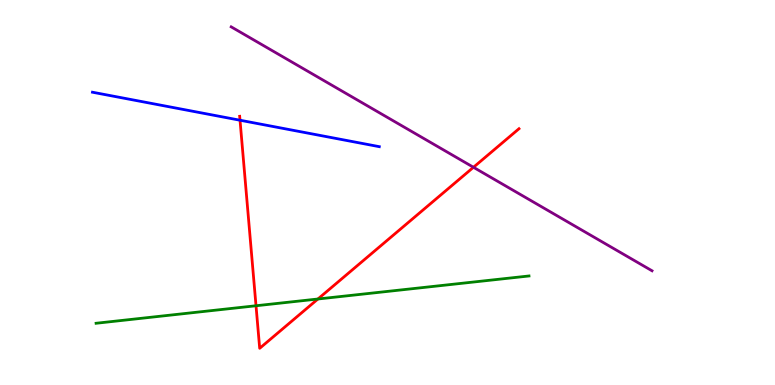[{'lines': ['blue', 'red'], 'intersections': [{'x': 3.1, 'y': 6.88}]}, {'lines': ['green', 'red'], 'intersections': [{'x': 3.3, 'y': 2.06}, {'x': 4.1, 'y': 2.23}]}, {'lines': ['purple', 'red'], 'intersections': [{'x': 6.11, 'y': 5.66}]}, {'lines': ['blue', 'green'], 'intersections': []}, {'lines': ['blue', 'purple'], 'intersections': []}, {'lines': ['green', 'purple'], 'intersections': []}]